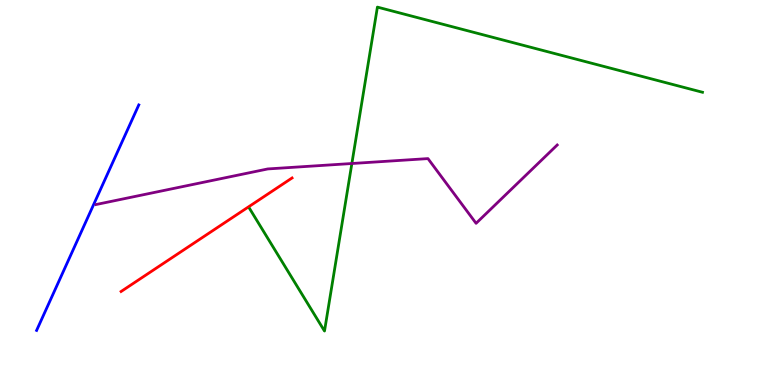[{'lines': ['blue', 'red'], 'intersections': []}, {'lines': ['green', 'red'], 'intersections': []}, {'lines': ['purple', 'red'], 'intersections': []}, {'lines': ['blue', 'green'], 'intersections': []}, {'lines': ['blue', 'purple'], 'intersections': []}, {'lines': ['green', 'purple'], 'intersections': [{'x': 4.54, 'y': 5.75}]}]